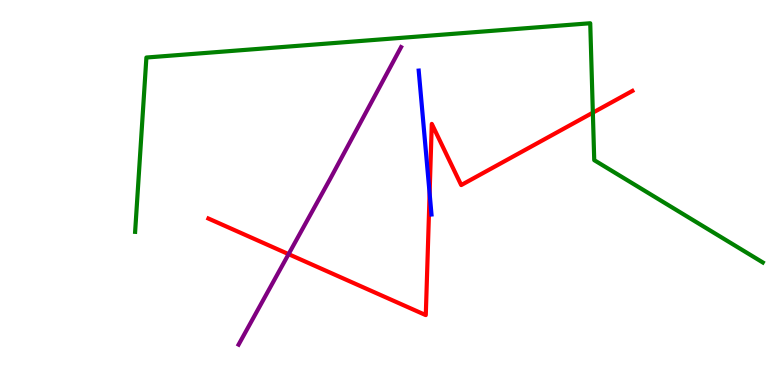[{'lines': ['blue', 'red'], 'intersections': [{'x': 5.54, 'y': 4.98}]}, {'lines': ['green', 'red'], 'intersections': [{'x': 7.65, 'y': 7.07}]}, {'lines': ['purple', 'red'], 'intersections': [{'x': 3.72, 'y': 3.4}]}, {'lines': ['blue', 'green'], 'intersections': []}, {'lines': ['blue', 'purple'], 'intersections': []}, {'lines': ['green', 'purple'], 'intersections': []}]